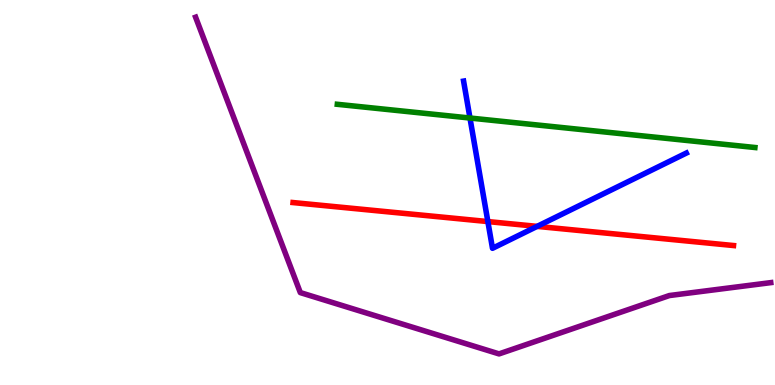[{'lines': ['blue', 'red'], 'intersections': [{'x': 6.3, 'y': 4.24}, {'x': 6.93, 'y': 4.12}]}, {'lines': ['green', 'red'], 'intersections': []}, {'lines': ['purple', 'red'], 'intersections': []}, {'lines': ['blue', 'green'], 'intersections': [{'x': 6.06, 'y': 6.93}]}, {'lines': ['blue', 'purple'], 'intersections': []}, {'lines': ['green', 'purple'], 'intersections': []}]